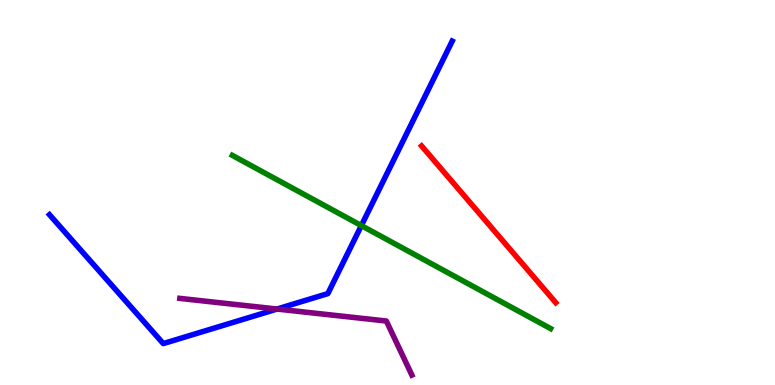[{'lines': ['blue', 'red'], 'intersections': []}, {'lines': ['green', 'red'], 'intersections': []}, {'lines': ['purple', 'red'], 'intersections': []}, {'lines': ['blue', 'green'], 'intersections': [{'x': 4.66, 'y': 4.14}]}, {'lines': ['blue', 'purple'], 'intersections': [{'x': 3.57, 'y': 1.97}]}, {'lines': ['green', 'purple'], 'intersections': []}]